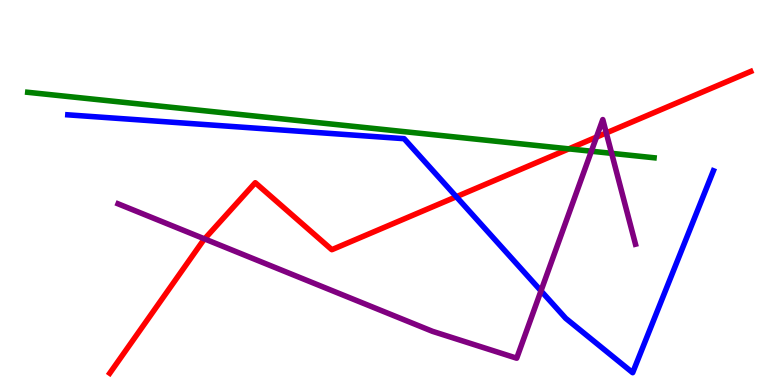[{'lines': ['blue', 'red'], 'intersections': [{'x': 5.89, 'y': 4.89}]}, {'lines': ['green', 'red'], 'intersections': [{'x': 7.34, 'y': 6.13}]}, {'lines': ['purple', 'red'], 'intersections': [{'x': 2.64, 'y': 3.79}, {'x': 7.7, 'y': 6.44}, {'x': 7.82, 'y': 6.55}]}, {'lines': ['blue', 'green'], 'intersections': []}, {'lines': ['blue', 'purple'], 'intersections': [{'x': 6.98, 'y': 2.45}]}, {'lines': ['green', 'purple'], 'intersections': [{'x': 7.63, 'y': 6.07}, {'x': 7.89, 'y': 6.02}]}]